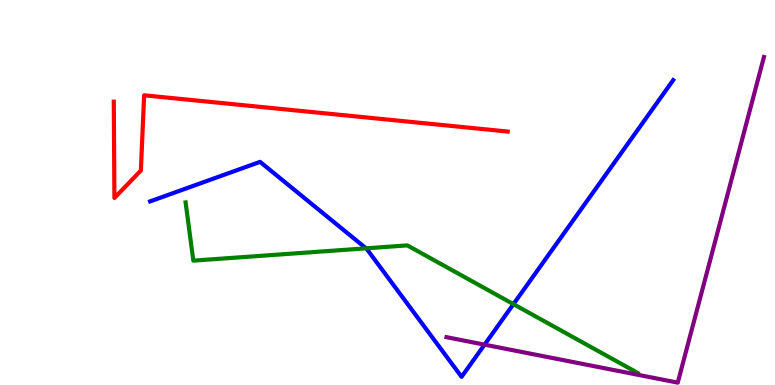[{'lines': ['blue', 'red'], 'intersections': []}, {'lines': ['green', 'red'], 'intersections': []}, {'lines': ['purple', 'red'], 'intersections': []}, {'lines': ['blue', 'green'], 'intersections': [{'x': 4.72, 'y': 3.55}, {'x': 6.62, 'y': 2.1}]}, {'lines': ['blue', 'purple'], 'intersections': [{'x': 6.25, 'y': 1.05}]}, {'lines': ['green', 'purple'], 'intersections': []}]